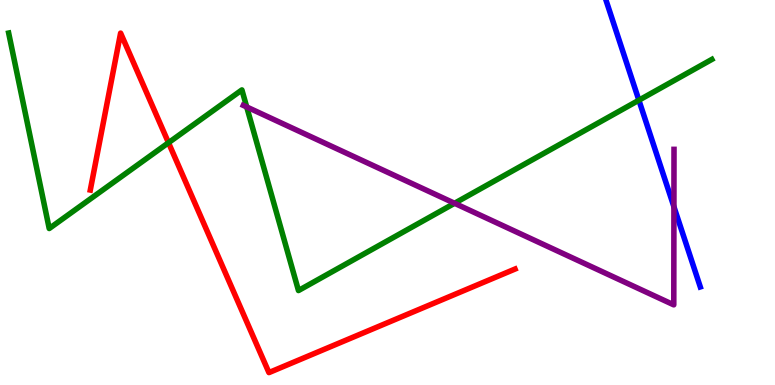[{'lines': ['blue', 'red'], 'intersections': []}, {'lines': ['green', 'red'], 'intersections': [{'x': 2.17, 'y': 6.29}]}, {'lines': ['purple', 'red'], 'intersections': []}, {'lines': ['blue', 'green'], 'intersections': [{'x': 8.24, 'y': 7.4}]}, {'lines': ['blue', 'purple'], 'intersections': [{'x': 8.7, 'y': 4.63}]}, {'lines': ['green', 'purple'], 'intersections': [{'x': 3.18, 'y': 7.22}, {'x': 5.87, 'y': 4.72}]}]